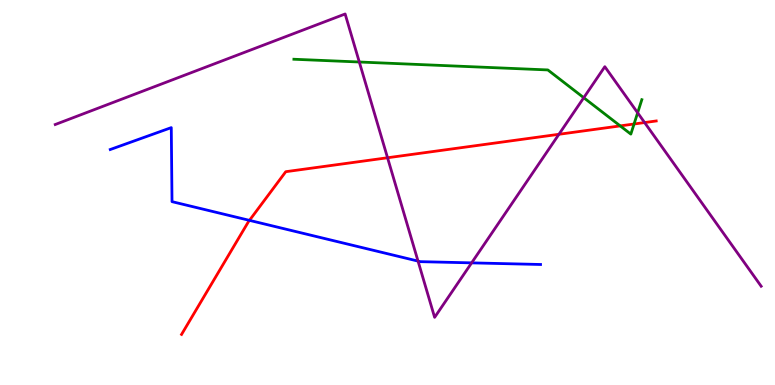[{'lines': ['blue', 'red'], 'intersections': [{'x': 3.22, 'y': 4.28}]}, {'lines': ['green', 'red'], 'intersections': [{'x': 8.0, 'y': 6.73}, {'x': 8.18, 'y': 6.78}]}, {'lines': ['purple', 'red'], 'intersections': [{'x': 5.0, 'y': 5.9}, {'x': 7.21, 'y': 6.51}, {'x': 8.32, 'y': 6.82}]}, {'lines': ['blue', 'green'], 'intersections': []}, {'lines': ['blue', 'purple'], 'intersections': [{'x': 5.39, 'y': 3.22}, {'x': 6.09, 'y': 3.17}]}, {'lines': ['green', 'purple'], 'intersections': [{'x': 4.64, 'y': 8.39}, {'x': 7.53, 'y': 7.46}, {'x': 8.23, 'y': 7.07}]}]